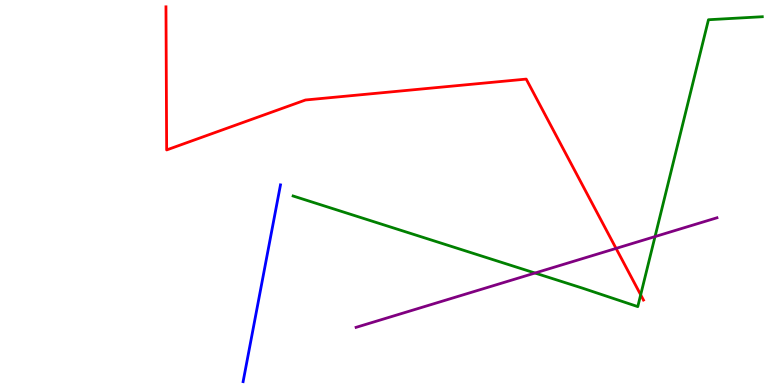[{'lines': ['blue', 'red'], 'intersections': []}, {'lines': ['green', 'red'], 'intersections': [{'x': 8.27, 'y': 2.34}]}, {'lines': ['purple', 'red'], 'intersections': [{'x': 7.95, 'y': 3.55}]}, {'lines': ['blue', 'green'], 'intersections': []}, {'lines': ['blue', 'purple'], 'intersections': []}, {'lines': ['green', 'purple'], 'intersections': [{'x': 6.9, 'y': 2.91}, {'x': 8.45, 'y': 3.85}]}]